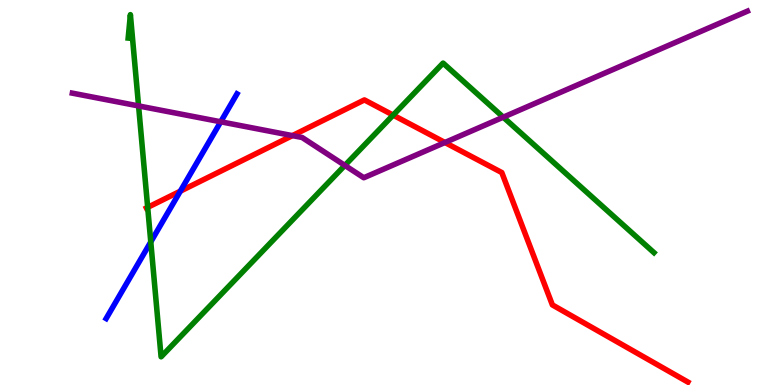[{'lines': ['blue', 'red'], 'intersections': [{'x': 2.33, 'y': 5.03}]}, {'lines': ['green', 'red'], 'intersections': [{'x': 1.91, 'y': 4.61}, {'x': 5.07, 'y': 7.01}]}, {'lines': ['purple', 'red'], 'intersections': [{'x': 3.77, 'y': 6.48}, {'x': 5.74, 'y': 6.3}]}, {'lines': ['blue', 'green'], 'intersections': [{'x': 1.95, 'y': 3.72}]}, {'lines': ['blue', 'purple'], 'intersections': [{'x': 2.85, 'y': 6.84}]}, {'lines': ['green', 'purple'], 'intersections': [{'x': 1.79, 'y': 7.25}, {'x': 4.45, 'y': 5.7}, {'x': 6.49, 'y': 6.96}]}]